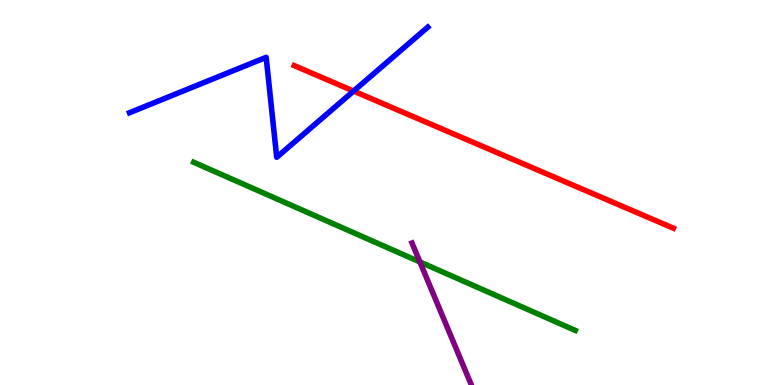[{'lines': ['blue', 'red'], 'intersections': [{'x': 4.56, 'y': 7.63}]}, {'lines': ['green', 'red'], 'intersections': []}, {'lines': ['purple', 'red'], 'intersections': []}, {'lines': ['blue', 'green'], 'intersections': []}, {'lines': ['blue', 'purple'], 'intersections': []}, {'lines': ['green', 'purple'], 'intersections': [{'x': 5.42, 'y': 3.2}]}]